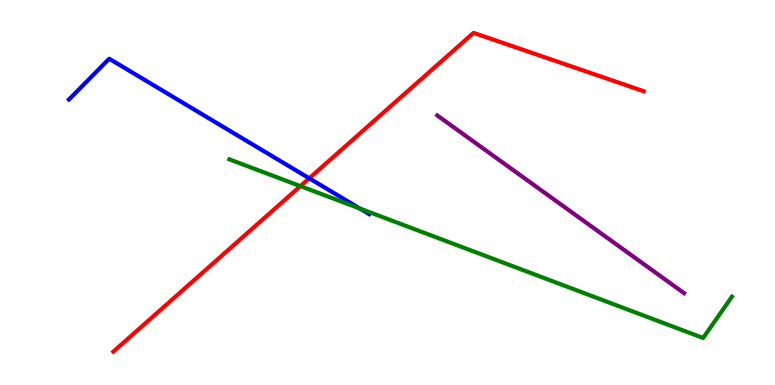[{'lines': ['blue', 'red'], 'intersections': [{'x': 3.99, 'y': 5.37}]}, {'lines': ['green', 'red'], 'intersections': [{'x': 3.88, 'y': 5.17}]}, {'lines': ['purple', 'red'], 'intersections': []}, {'lines': ['blue', 'green'], 'intersections': [{'x': 4.64, 'y': 4.58}]}, {'lines': ['blue', 'purple'], 'intersections': []}, {'lines': ['green', 'purple'], 'intersections': []}]